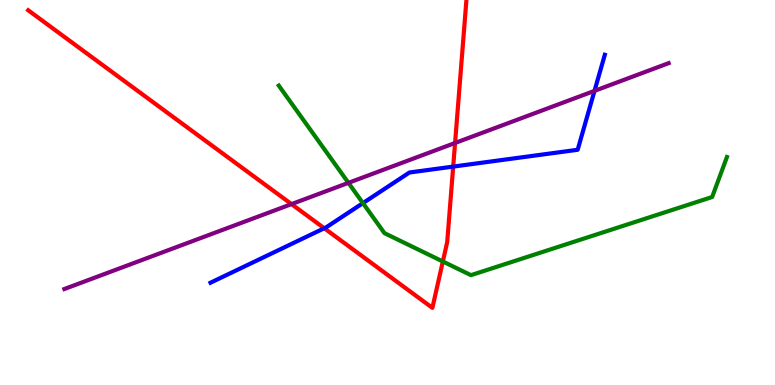[{'lines': ['blue', 'red'], 'intersections': [{'x': 4.18, 'y': 4.07}, {'x': 5.85, 'y': 5.67}]}, {'lines': ['green', 'red'], 'intersections': [{'x': 5.71, 'y': 3.21}]}, {'lines': ['purple', 'red'], 'intersections': [{'x': 3.76, 'y': 4.7}, {'x': 5.87, 'y': 6.29}]}, {'lines': ['blue', 'green'], 'intersections': [{'x': 4.68, 'y': 4.72}]}, {'lines': ['blue', 'purple'], 'intersections': [{'x': 7.67, 'y': 7.64}]}, {'lines': ['green', 'purple'], 'intersections': [{'x': 4.5, 'y': 5.25}]}]